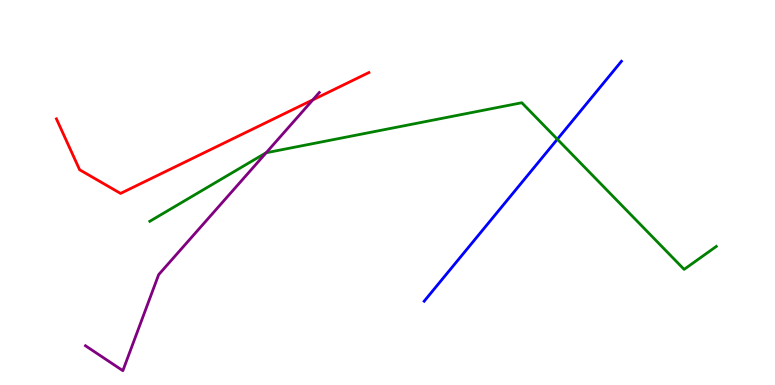[{'lines': ['blue', 'red'], 'intersections': []}, {'lines': ['green', 'red'], 'intersections': []}, {'lines': ['purple', 'red'], 'intersections': [{'x': 4.04, 'y': 7.41}]}, {'lines': ['blue', 'green'], 'intersections': [{'x': 7.19, 'y': 6.38}]}, {'lines': ['blue', 'purple'], 'intersections': []}, {'lines': ['green', 'purple'], 'intersections': [{'x': 3.43, 'y': 6.03}]}]